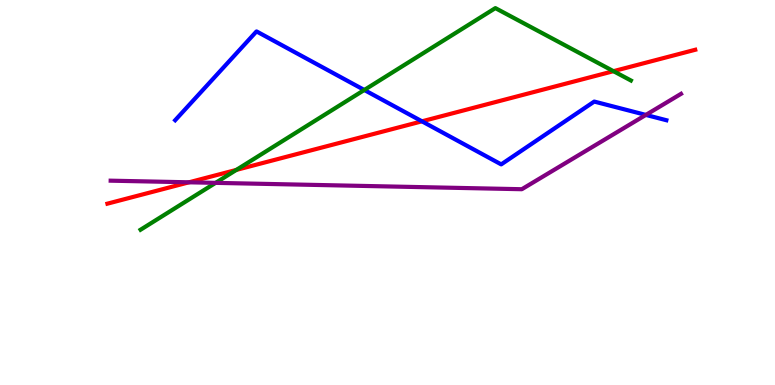[{'lines': ['blue', 'red'], 'intersections': [{'x': 5.44, 'y': 6.85}]}, {'lines': ['green', 'red'], 'intersections': [{'x': 3.05, 'y': 5.59}, {'x': 7.92, 'y': 8.15}]}, {'lines': ['purple', 'red'], 'intersections': [{'x': 2.44, 'y': 5.26}]}, {'lines': ['blue', 'green'], 'intersections': [{'x': 4.7, 'y': 7.66}]}, {'lines': ['blue', 'purple'], 'intersections': [{'x': 8.33, 'y': 7.02}]}, {'lines': ['green', 'purple'], 'intersections': [{'x': 2.78, 'y': 5.25}]}]